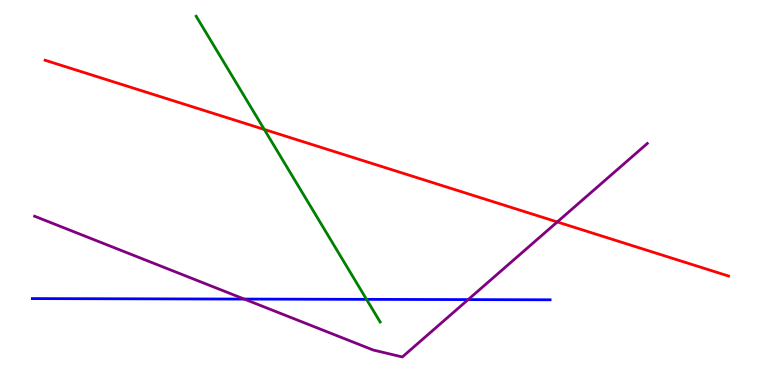[{'lines': ['blue', 'red'], 'intersections': []}, {'lines': ['green', 'red'], 'intersections': [{'x': 3.41, 'y': 6.64}]}, {'lines': ['purple', 'red'], 'intersections': [{'x': 7.19, 'y': 4.24}]}, {'lines': ['blue', 'green'], 'intersections': [{'x': 4.73, 'y': 2.22}]}, {'lines': ['blue', 'purple'], 'intersections': [{'x': 3.15, 'y': 2.23}, {'x': 6.04, 'y': 2.22}]}, {'lines': ['green', 'purple'], 'intersections': []}]